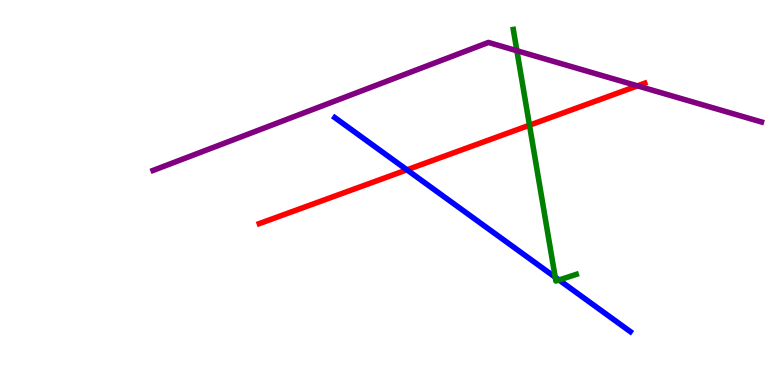[{'lines': ['blue', 'red'], 'intersections': [{'x': 5.25, 'y': 5.59}]}, {'lines': ['green', 'red'], 'intersections': [{'x': 6.83, 'y': 6.75}]}, {'lines': ['purple', 'red'], 'intersections': [{'x': 8.23, 'y': 7.77}]}, {'lines': ['blue', 'green'], 'intersections': [{'x': 7.16, 'y': 2.8}, {'x': 7.21, 'y': 2.73}]}, {'lines': ['blue', 'purple'], 'intersections': []}, {'lines': ['green', 'purple'], 'intersections': [{'x': 6.67, 'y': 8.68}]}]